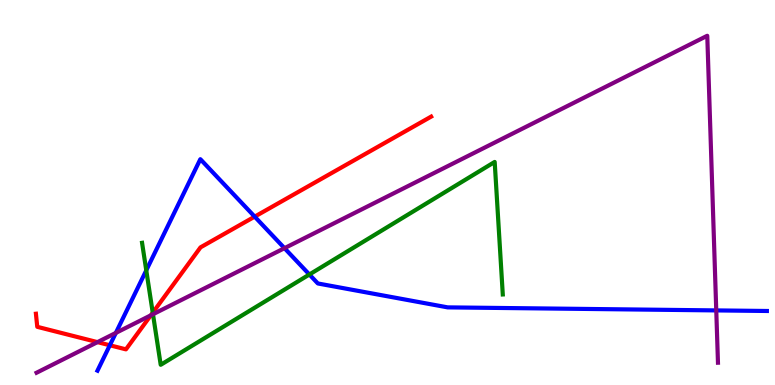[{'lines': ['blue', 'red'], 'intersections': [{'x': 1.42, 'y': 1.03}, {'x': 3.29, 'y': 4.37}]}, {'lines': ['green', 'red'], 'intersections': [{'x': 1.97, 'y': 1.88}]}, {'lines': ['purple', 'red'], 'intersections': [{'x': 1.26, 'y': 1.11}, {'x': 1.95, 'y': 1.81}]}, {'lines': ['blue', 'green'], 'intersections': [{'x': 1.89, 'y': 2.98}, {'x': 3.99, 'y': 2.87}]}, {'lines': ['blue', 'purple'], 'intersections': [{'x': 1.49, 'y': 1.35}, {'x': 3.67, 'y': 3.55}, {'x': 9.24, 'y': 1.94}]}, {'lines': ['green', 'purple'], 'intersections': [{'x': 1.97, 'y': 1.84}]}]